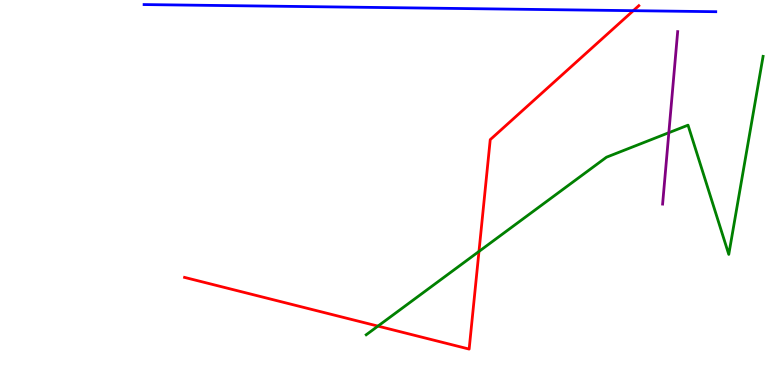[{'lines': ['blue', 'red'], 'intersections': [{'x': 8.17, 'y': 9.72}]}, {'lines': ['green', 'red'], 'intersections': [{'x': 4.88, 'y': 1.53}, {'x': 6.18, 'y': 3.47}]}, {'lines': ['purple', 'red'], 'intersections': []}, {'lines': ['blue', 'green'], 'intersections': []}, {'lines': ['blue', 'purple'], 'intersections': []}, {'lines': ['green', 'purple'], 'intersections': [{'x': 8.63, 'y': 6.55}]}]